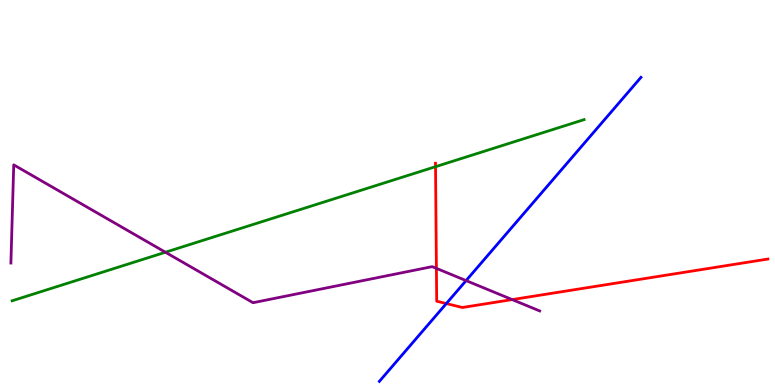[{'lines': ['blue', 'red'], 'intersections': [{'x': 5.76, 'y': 2.12}]}, {'lines': ['green', 'red'], 'intersections': [{'x': 5.62, 'y': 5.67}]}, {'lines': ['purple', 'red'], 'intersections': [{'x': 5.63, 'y': 3.03}, {'x': 6.61, 'y': 2.22}]}, {'lines': ['blue', 'green'], 'intersections': []}, {'lines': ['blue', 'purple'], 'intersections': [{'x': 6.01, 'y': 2.71}]}, {'lines': ['green', 'purple'], 'intersections': [{'x': 2.13, 'y': 3.45}]}]